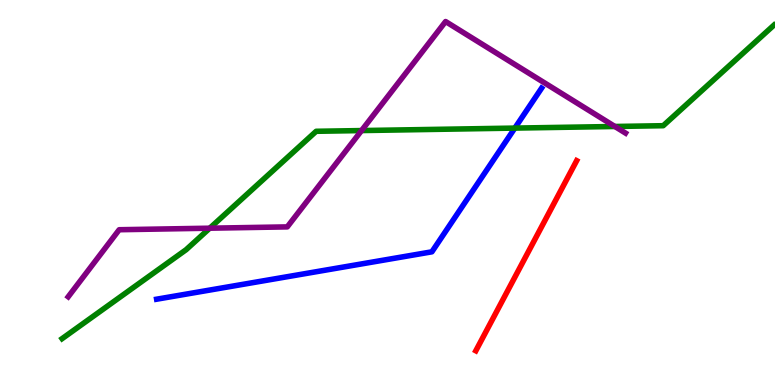[{'lines': ['blue', 'red'], 'intersections': []}, {'lines': ['green', 'red'], 'intersections': []}, {'lines': ['purple', 'red'], 'intersections': []}, {'lines': ['blue', 'green'], 'intersections': [{'x': 6.64, 'y': 6.67}]}, {'lines': ['blue', 'purple'], 'intersections': []}, {'lines': ['green', 'purple'], 'intersections': [{'x': 2.71, 'y': 4.07}, {'x': 4.66, 'y': 6.61}, {'x': 7.93, 'y': 6.71}]}]